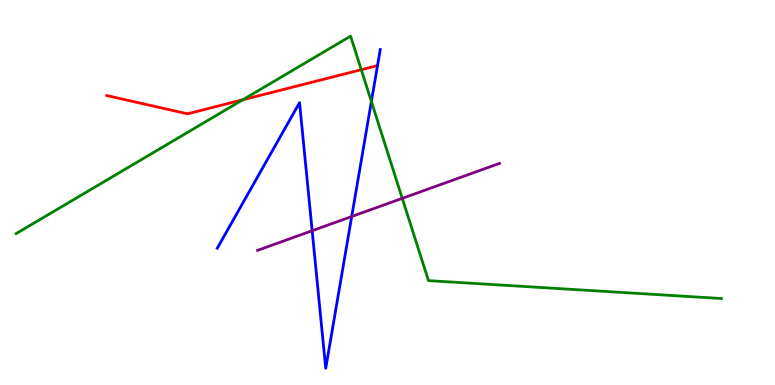[{'lines': ['blue', 'red'], 'intersections': [{'x': 4.87, 'y': 8.3}]}, {'lines': ['green', 'red'], 'intersections': [{'x': 3.13, 'y': 7.41}, {'x': 4.66, 'y': 8.19}]}, {'lines': ['purple', 'red'], 'intersections': []}, {'lines': ['blue', 'green'], 'intersections': [{'x': 4.79, 'y': 7.36}]}, {'lines': ['blue', 'purple'], 'intersections': [{'x': 4.03, 'y': 4.01}, {'x': 4.54, 'y': 4.38}]}, {'lines': ['green', 'purple'], 'intersections': [{'x': 5.19, 'y': 4.85}]}]